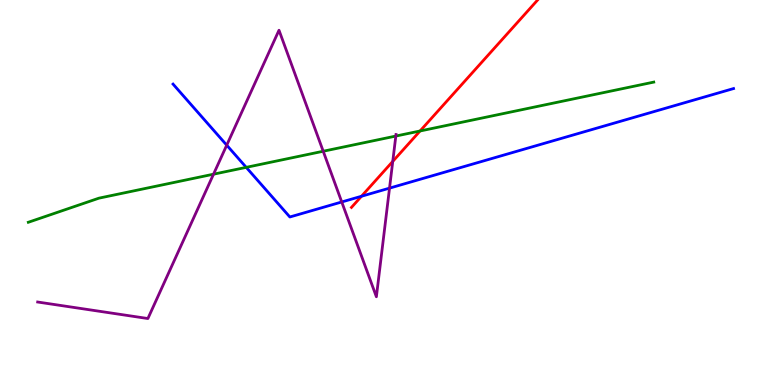[{'lines': ['blue', 'red'], 'intersections': [{'x': 4.66, 'y': 4.9}]}, {'lines': ['green', 'red'], 'intersections': [{'x': 5.42, 'y': 6.6}]}, {'lines': ['purple', 'red'], 'intersections': [{'x': 5.07, 'y': 5.81}]}, {'lines': ['blue', 'green'], 'intersections': [{'x': 3.18, 'y': 5.65}]}, {'lines': ['blue', 'purple'], 'intersections': [{'x': 2.93, 'y': 6.23}, {'x': 4.41, 'y': 4.75}, {'x': 5.03, 'y': 5.11}]}, {'lines': ['green', 'purple'], 'intersections': [{'x': 2.76, 'y': 5.48}, {'x': 4.17, 'y': 6.07}, {'x': 5.11, 'y': 6.47}]}]